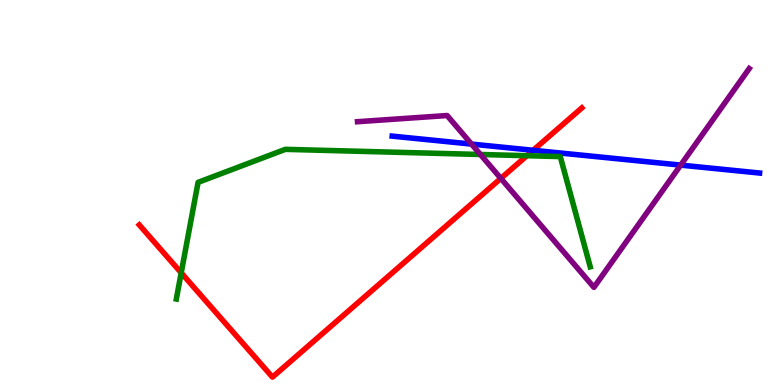[{'lines': ['blue', 'red'], 'intersections': [{'x': 6.88, 'y': 6.1}]}, {'lines': ['green', 'red'], 'intersections': [{'x': 2.34, 'y': 2.91}, {'x': 6.8, 'y': 5.96}]}, {'lines': ['purple', 'red'], 'intersections': [{'x': 6.46, 'y': 5.37}]}, {'lines': ['blue', 'green'], 'intersections': []}, {'lines': ['blue', 'purple'], 'intersections': [{'x': 6.08, 'y': 6.26}, {'x': 8.78, 'y': 5.71}]}, {'lines': ['green', 'purple'], 'intersections': [{'x': 6.2, 'y': 5.99}]}]